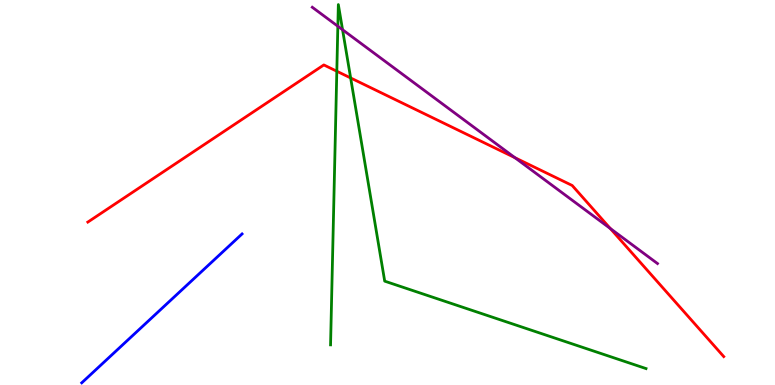[{'lines': ['blue', 'red'], 'intersections': []}, {'lines': ['green', 'red'], 'intersections': [{'x': 4.35, 'y': 8.15}, {'x': 4.52, 'y': 7.98}]}, {'lines': ['purple', 'red'], 'intersections': [{'x': 6.64, 'y': 5.9}, {'x': 7.87, 'y': 4.06}]}, {'lines': ['blue', 'green'], 'intersections': []}, {'lines': ['blue', 'purple'], 'intersections': []}, {'lines': ['green', 'purple'], 'intersections': [{'x': 4.36, 'y': 9.32}, {'x': 4.42, 'y': 9.23}]}]